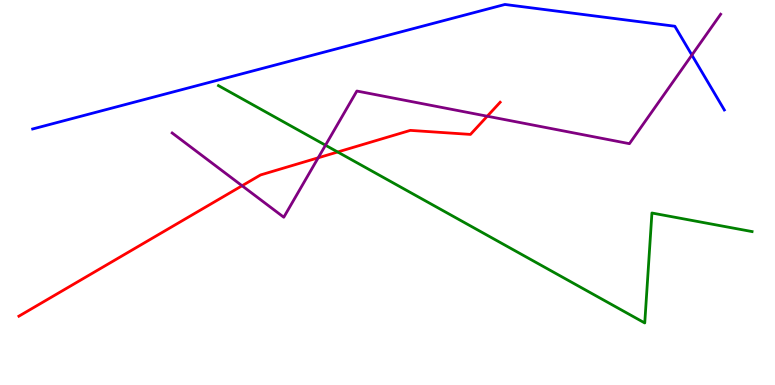[{'lines': ['blue', 'red'], 'intersections': []}, {'lines': ['green', 'red'], 'intersections': [{'x': 4.36, 'y': 6.05}]}, {'lines': ['purple', 'red'], 'intersections': [{'x': 3.12, 'y': 5.18}, {'x': 4.11, 'y': 5.9}, {'x': 6.29, 'y': 6.98}]}, {'lines': ['blue', 'green'], 'intersections': []}, {'lines': ['blue', 'purple'], 'intersections': [{'x': 8.93, 'y': 8.57}]}, {'lines': ['green', 'purple'], 'intersections': [{'x': 4.2, 'y': 6.23}]}]